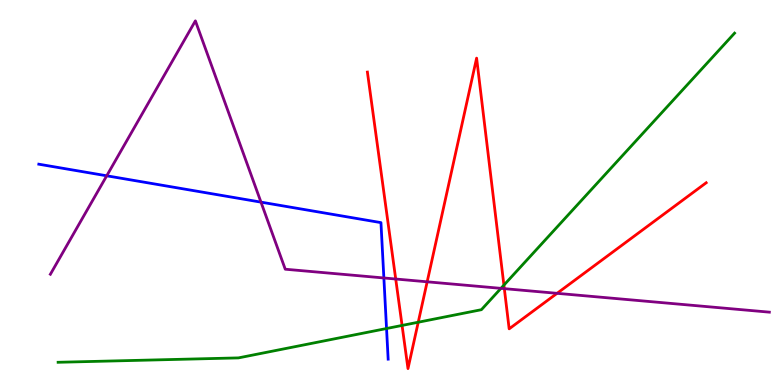[{'lines': ['blue', 'red'], 'intersections': []}, {'lines': ['green', 'red'], 'intersections': [{'x': 5.19, 'y': 1.55}, {'x': 5.4, 'y': 1.63}, {'x': 6.5, 'y': 2.59}]}, {'lines': ['purple', 'red'], 'intersections': [{'x': 5.11, 'y': 2.75}, {'x': 5.51, 'y': 2.68}, {'x': 6.51, 'y': 2.5}, {'x': 7.19, 'y': 2.38}]}, {'lines': ['blue', 'green'], 'intersections': [{'x': 4.99, 'y': 1.47}]}, {'lines': ['blue', 'purple'], 'intersections': [{'x': 1.38, 'y': 5.43}, {'x': 3.37, 'y': 4.75}, {'x': 4.95, 'y': 2.78}]}, {'lines': ['green', 'purple'], 'intersections': [{'x': 6.46, 'y': 2.51}]}]